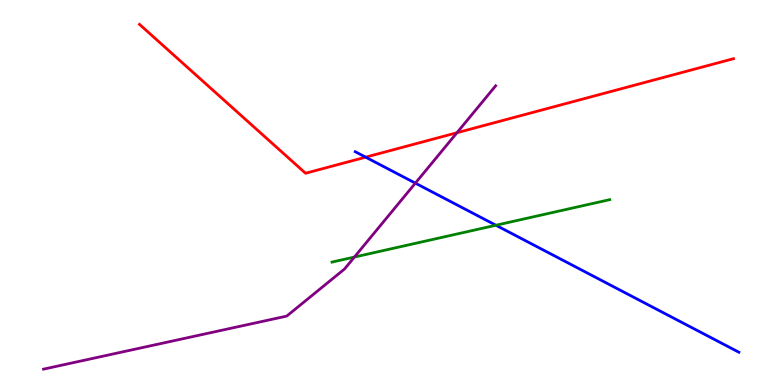[{'lines': ['blue', 'red'], 'intersections': [{'x': 4.72, 'y': 5.92}]}, {'lines': ['green', 'red'], 'intersections': []}, {'lines': ['purple', 'red'], 'intersections': [{'x': 5.9, 'y': 6.55}]}, {'lines': ['blue', 'green'], 'intersections': [{'x': 6.4, 'y': 4.15}]}, {'lines': ['blue', 'purple'], 'intersections': [{'x': 5.36, 'y': 5.24}]}, {'lines': ['green', 'purple'], 'intersections': [{'x': 4.57, 'y': 3.32}]}]